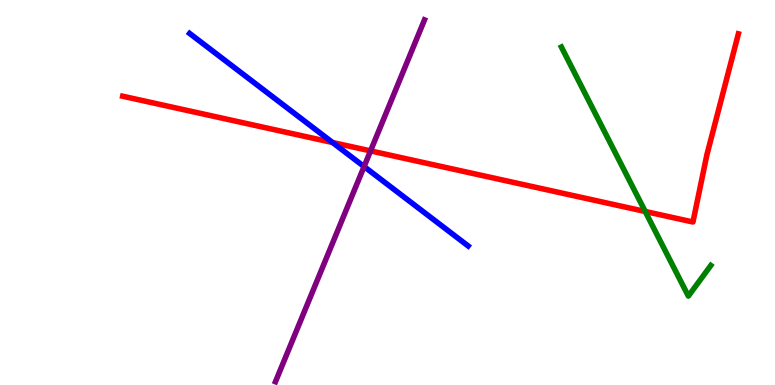[{'lines': ['blue', 'red'], 'intersections': [{'x': 4.29, 'y': 6.3}]}, {'lines': ['green', 'red'], 'intersections': [{'x': 8.33, 'y': 4.51}]}, {'lines': ['purple', 'red'], 'intersections': [{'x': 4.78, 'y': 6.08}]}, {'lines': ['blue', 'green'], 'intersections': []}, {'lines': ['blue', 'purple'], 'intersections': [{'x': 4.7, 'y': 5.67}]}, {'lines': ['green', 'purple'], 'intersections': []}]